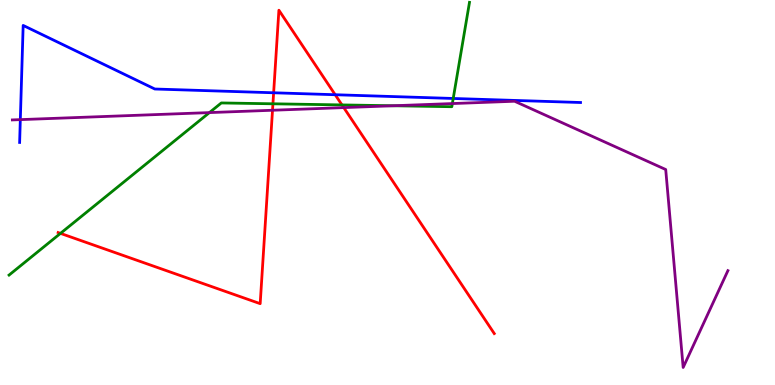[{'lines': ['blue', 'red'], 'intersections': [{'x': 3.53, 'y': 7.59}, {'x': 4.32, 'y': 7.54}]}, {'lines': ['green', 'red'], 'intersections': [{'x': 0.78, 'y': 3.94}, {'x': 3.52, 'y': 7.3}, {'x': 4.41, 'y': 7.27}]}, {'lines': ['purple', 'red'], 'intersections': [{'x': 3.52, 'y': 7.14}, {'x': 4.44, 'y': 7.21}]}, {'lines': ['blue', 'green'], 'intersections': [{'x': 5.85, 'y': 7.44}]}, {'lines': ['blue', 'purple'], 'intersections': [{'x': 0.262, 'y': 6.89}]}, {'lines': ['green', 'purple'], 'intersections': [{'x': 2.7, 'y': 7.08}, {'x': 5.07, 'y': 7.25}, {'x': 5.84, 'y': 7.31}]}]